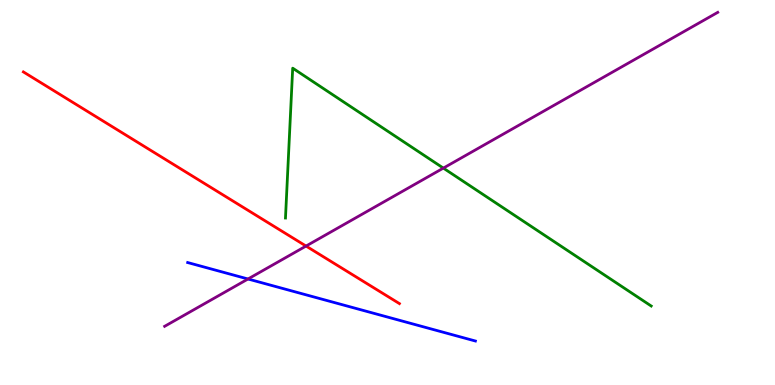[{'lines': ['blue', 'red'], 'intersections': []}, {'lines': ['green', 'red'], 'intersections': []}, {'lines': ['purple', 'red'], 'intersections': [{'x': 3.95, 'y': 3.61}]}, {'lines': ['blue', 'green'], 'intersections': []}, {'lines': ['blue', 'purple'], 'intersections': [{'x': 3.2, 'y': 2.75}]}, {'lines': ['green', 'purple'], 'intersections': [{'x': 5.72, 'y': 5.63}]}]